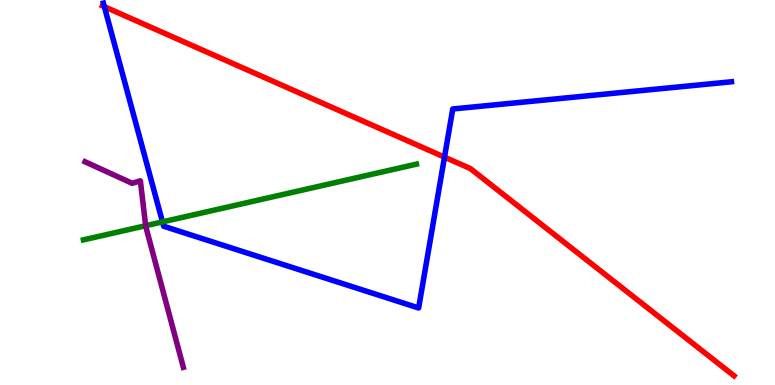[{'lines': ['blue', 'red'], 'intersections': [{'x': 1.35, 'y': 9.83}, {'x': 5.74, 'y': 5.92}]}, {'lines': ['green', 'red'], 'intersections': []}, {'lines': ['purple', 'red'], 'intersections': []}, {'lines': ['blue', 'green'], 'intersections': [{'x': 2.1, 'y': 4.24}]}, {'lines': ['blue', 'purple'], 'intersections': []}, {'lines': ['green', 'purple'], 'intersections': [{'x': 1.88, 'y': 4.14}]}]